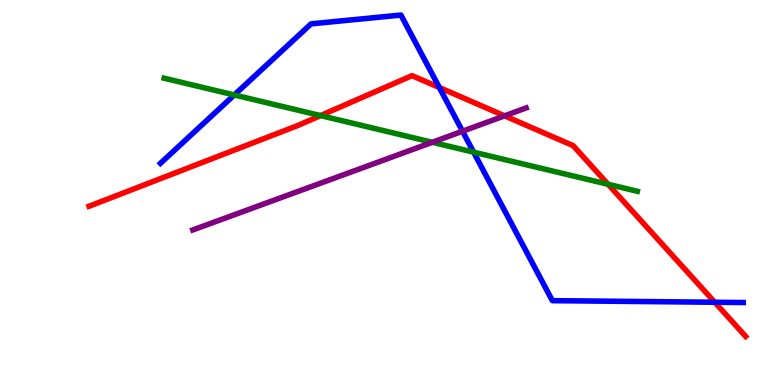[{'lines': ['blue', 'red'], 'intersections': [{'x': 5.67, 'y': 7.73}, {'x': 9.22, 'y': 2.15}]}, {'lines': ['green', 'red'], 'intersections': [{'x': 4.14, 'y': 7.0}, {'x': 7.85, 'y': 5.21}]}, {'lines': ['purple', 'red'], 'intersections': [{'x': 6.51, 'y': 6.99}]}, {'lines': ['blue', 'green'], 'intersections': [{'x': 3.02, 'y': 7.53}, {'x': 6.11, 'y': 6.05}]}, {'lines': ['blue', 'purple'], 'intersections': [{'x': 5.97, 'y': 6.59}]}, {'lines': ['green', 'purple'], 'intersections': [{'x': 5.58, 'y': 6.3}]}]